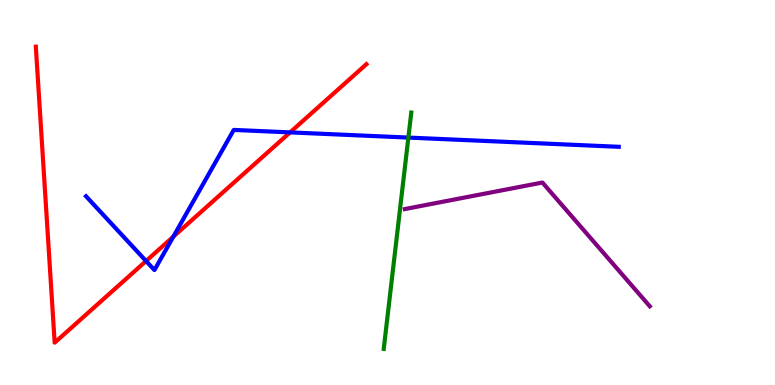[{'lines': ['blue', 'red'], 'intersections': [{'x': 1.88, 'y': 3.22}, {'x': 2.24, 'y': 3.85}, {'x': 3.74, 'y': 6.56}]}, {'lines': ['green', 'red'], 'intersections': []}, {'lines': ['purple', 'red'], 'intersections': []}, {'lines': ['blue', 'green'], 'intersections': [{'x': 5.27, 'y': 6.43}]}, {'lines': ['blue', 'purple'], 'intersections': []}, {'lines': ['green', 'purple'], 'intersections': []}]